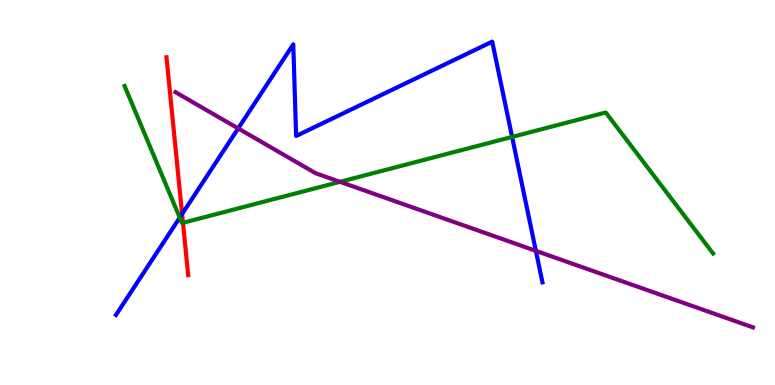[{'lines': ['blue', 'red'], 'intersections': [{'x': 2.35, 'y': 4.44}]}, {'lines': ['green', 'red'], 'intersections': [{'x': 2.36, 'y': 4.21}]}, {'lines': ['purple', 'red'], 'intersections': []}, {'lines': ['blue', 'green'], 'intersections': [{'x': 2.32, 'y': 4.35}, {'x': 6.61, 'y': 6.44}]}, {'lines': ['blue', 'purple'], 'intersections': [{'x': 3.07, 'y': 6.66}, {'x': 6.91, 'y': 3.48}]}, {'lines': ['green', 'purple'], 'intersections': [{'x': 4.39, 'y': 5.28}]}]